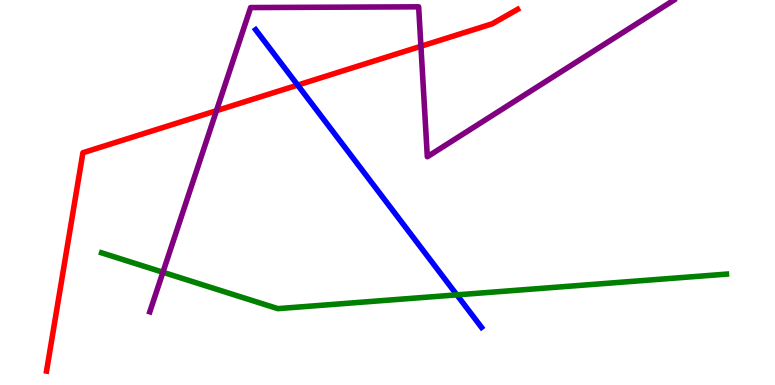[{'lines': ['blue', 'red'], 'intersections': [{'x': 3.84, 'y': 7.79}]}, {'lines': ['green', 'red'], 'intersections': []}, {'lines': ['purple', 'red'], 'intersections': [{'x': 2.79, 'y': 7.13}, {'x': 5.43, 'y': 8.8}]}, {'lines': ['blue', 'green'], 'intersections': [{'x': 5.89, 'y': 2.34}]}, {'lines': ['blue', 'purple'], 'intersections': []}, {'lines': ['green', 'purple'], 'intersections': [{'x': 2.1, 'y': 2.93}]}]